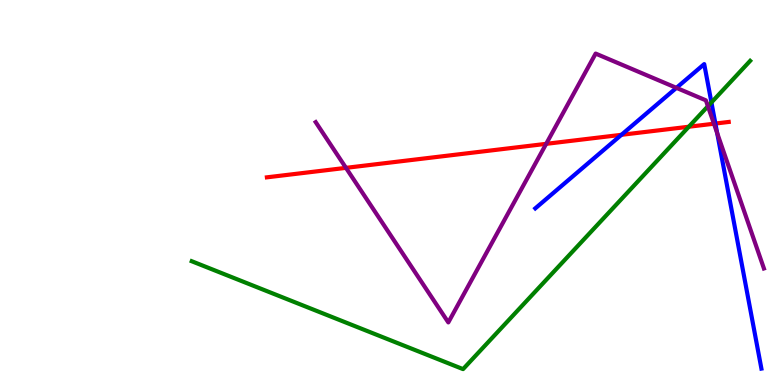[{'lines': ['blue', 'red'], 'intersections': [{'x': 8.02, 'y': 6.5}, {'x': 9.23, 'y': 6.79}]}, {'lines': ['green', 'red'], 'intersections': [{'x': 8.89, 'y': 6.71}]}, {'lines': ['purple', 'red'], 'intersections': [{'x': 4.46, 'y': 5.64}, {'x': 7.05, 'y': 6.26}, {'x': 9.21, 'y': 6.79}]}, {'lines': ['blue', 'green'], 'intersections': [{'x': 9.18, 'y': 7.34}]}, {'lines': ['blue', 'purple'], 'intersections': [{'x': 8.73, 'y': 7.72}, {'x': 9.25, 'y': 6.54}]}, {'lines': ['green', 'purple'], 'intersections': [{'x': 9.13, 'y': 7.24}]}]